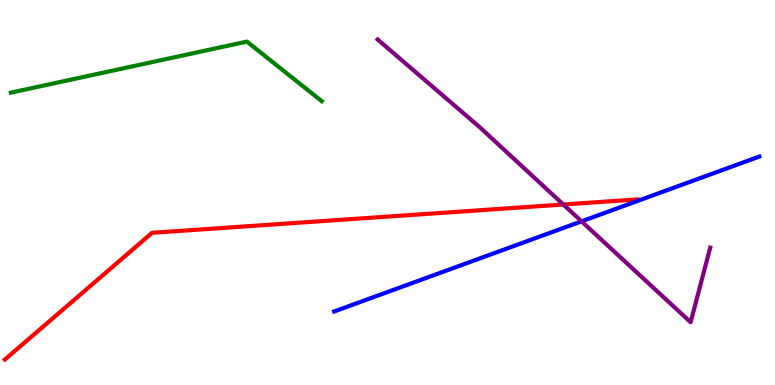[{'lines': ['blue', 'red'], 'intersections': []}, {'lines': ['green', 'red'], 'intersections': []}, {'lines': ['purple', 'red'], 'intersections': [{'x': 7.27, 'y': 4.69}]}, {'lines': ['blue', 'green'], 'intersections': []}, {'lines': ['blue', 'purple'], 'intersections': [{'x': 7.5, 'y': 4.25}]}, {'lines': ['green', 'purple'], 'intersections': []}]